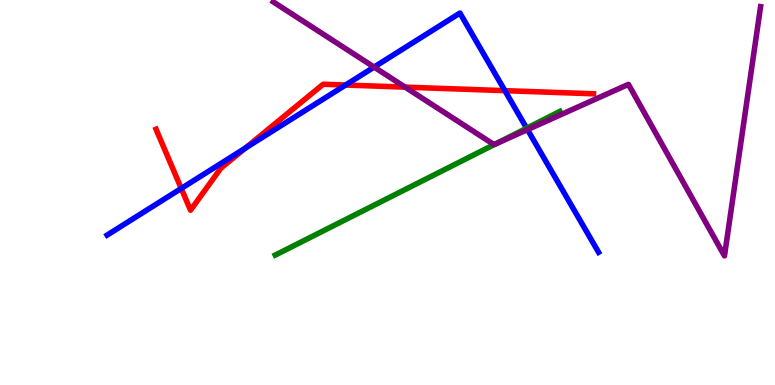[{'lines': ['blue', 'red'], 'intersections': [{'x': 2.34, 'y': 5.11}, {'x': 3.16, 'y': 6.15}, {'x': 4.46, 'y': 7.79}, {'x': 6.51, 'y': 7.65}]}, {'lines': ['green', 'red'], 'intersections': []}, {'lines': ['purple', 'red'], 'intersections': [{'x': 5.23, 'y': 7.74}]}, {'lines': ['blue', 'green'], 'intersections': [{'x': 6.8, 'y': 6.67}]}, {'lines': ['blue', 'purple'], 'intersections': [{'x': 4.83, 'y': 8.26}, {'x': 6.81, 'y': 6.63}]}, {'lines': ['green', 'purple'], 'intersections': [{'x': 6.39, 'y': 6.26}]}]